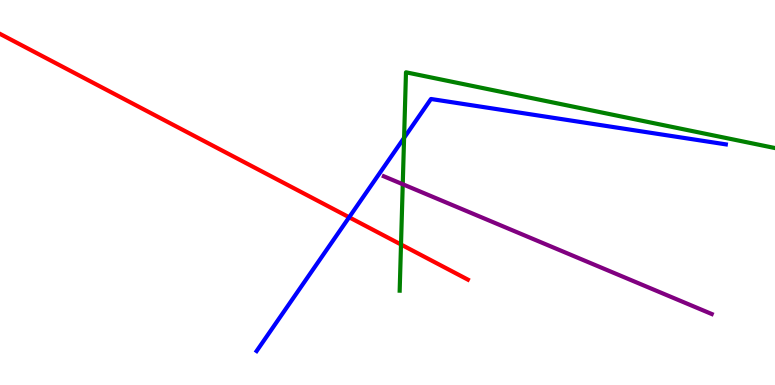[{'lines': ['blue', 'red'], 'intersections': [{'x': 4.51, 'y': 4.36}]}, {'lines': ['green', 'red'], 'intersections': [{'x': 5.17, 'y': 3.65}]}, {'lines': ['purple', 'red'], 'intersections': []}, {'lines': ['blue', 'green'], 'intersections': [{'x': 5.21, 'y': 6.42}]}, {'lines': ['blue', 'purple'], 'intersections': []}, {'lines': ['green', 'purple'], 'intersections': [{'x': 5.2, 'y': 5.21}]}]